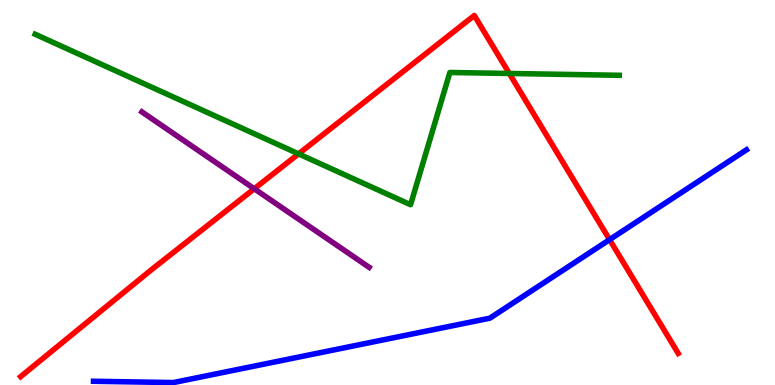[{'lines': ['blue', 'red'], 'intersections': [{'x': 7.87, 'y': 3.78}]}, {'lines': ['green', 'red'], 'intersections': [{'x': 3.85, 'y': 6.0}, {'x': 6.57, 'y': 8.09}]}, {'lines': ['purple', 'red'], 'intersections': [{'x': 3.28, 'y': 5.1}]}, {'lines': ['blue', 'green'], 'intersections': []}, {'lines': ['blue', 'purple'], 'intersections': []}, {'lines': ['green', 'purple'], 'intersections': []}]